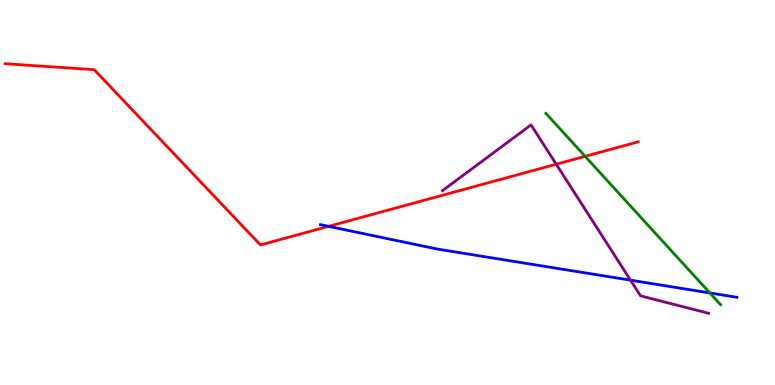[{'lines': ['blue', 'red'], 'intersections': [{'x': 4.24, 'y': 4.12}]}, {'lines': ['green', 'red'], 'intersections': [{'x': 7.55, 'y': 5.94}]}, {'lines': ['purple', 'red'], 'intersections': [{'x': 7.18, 'y': 5.73}]}, {'lines': ['blue', 'green'], 'intersections': [{'x': 9.16, 'y': 2.39}]}, {'lines': ['blue', 'purple'], 'intersections': [{'x': 8.14, 'y': 2.72}]}, {'lines': ['green', 'purple'], 'intersections': []}]